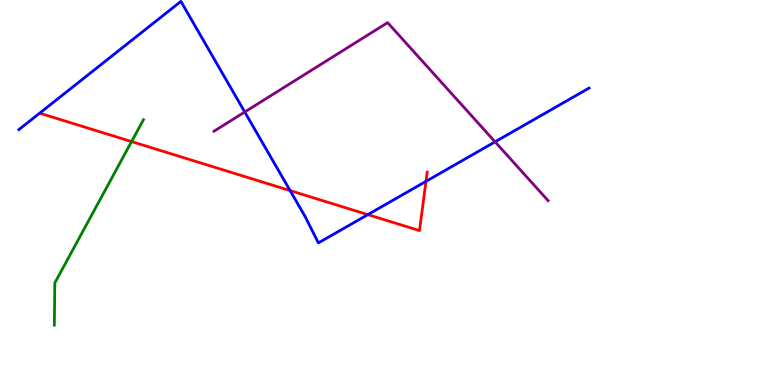[{'lines': ['blue', 'red'], 'intersections': [{'x': 3.74, 'y': 5.05}, {'x': 4.75, 'y': 4.43}, {'x': 5.5, 'y': 5.29}]}, {'lines': ['green', 'red'], 'intersections': [{'x': 1.7, 'y': 6.32}]}, {'lines': ['purple', 'red'], 'intersections': []}, {'lines': ['blue', 'green'], 'intersections': []}, {'lines': ['blue', 'purple'], 'intersections': [{'x': 3.16, 'y': 7.09}, {'x': 6.39, 'y': 6.32}]}, {'lines': ['green', 'purple'], 'intersections': []}]